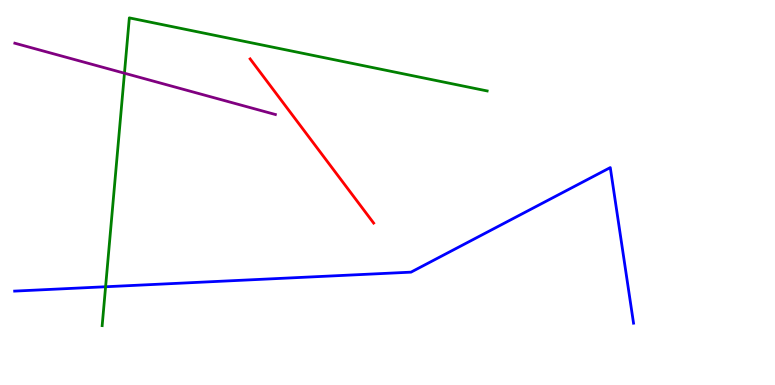[{'lines': ['blue', 'red'], 'intersections': []}, {'lines': ['green', 'red'], 'intersections': []}, {'lines': ['purple', 'red'], 'intersections': []}, {'lines': ['blue', 'green'], 'intersections': [{'x': 1.36, 'y': 2.55}]}, {'lines': ['blue', 'purple'], 'intersections': []}, {'lines': ['green', 'purple'], 'intersections': [{'x': 1.61, 'y': 8.1}]}]